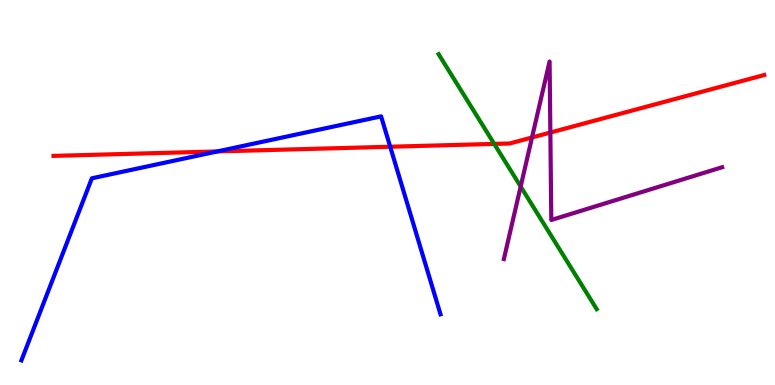[{'lines': ['blue', 'red'], 'intersections': [{'x': 2.8, 'y': 6.07}, {'x': 5.03, 'y': 6.19}]}, {'lines': ['green', 'red'], 'intersections': [{'x': 6.38, 'y': 6.26}]}, {'lines': ['purple', 'red'], 'intersections': [{'x': 6.86, 'y': 6.43}, {'x': 7.1, 'y': 6.56}]}, {'lines': ['blue', 'green'], 'intersections': []}, {'lines': ['blue', 'purple'], 'intersections': []}, {'lines': ['green', 'purple'], 'intersections': [{'x': 6.72, 'y': 5.16}]}]